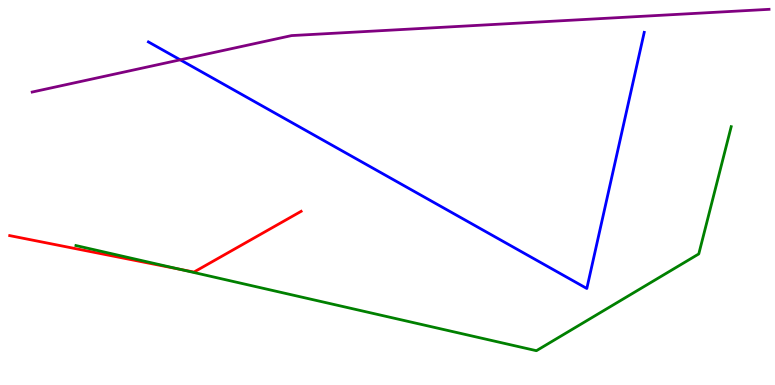[{'lines': ['blue', 'red'], 'intersections': []}, {'lines': ['green', 'red'], 'intersections': [{'x': 2.32, 'y': 3.01}]}, {'lines': ['purple', 'red'], 'intersections': []}, {'lines': ['blue', 'green'], 'intersections': []}, {'lines': ['blue', 'purple'], 'intersections': [{'x': 2.33, 'y': 8.45}]}, {'lines': ['green', 'purple'], 'intersections': []}]